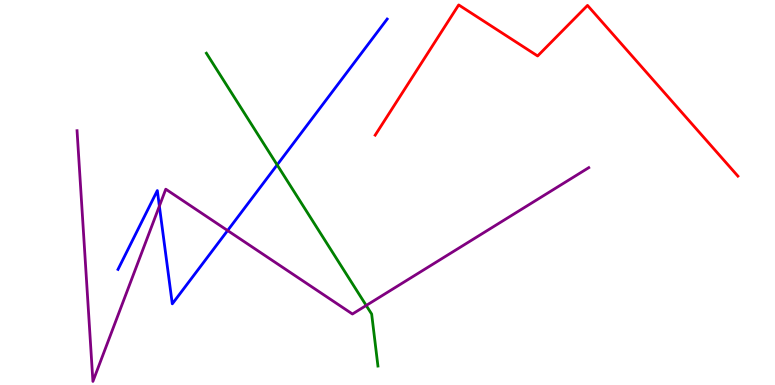[{'lines': ['blue', 'red'], 'intersections': []}, {'lines': ['green', 'red'], 'intersections': []}, {'lines': ['purple', 'red'], 'intersections': []}, {'lines': ['blue', 'green'], 'intersections': [{'x': 3.58, 'y': 5.72}]}, {'lines': ['blue', 'purple'], 'intersections': [{'x': 2.06, 'y': 4.65}, {'x': 2.94, 'y': 4.01}]}, {'lines': ['green', 'purple'], 'intersections': [{'x': 4.73, 'y': 2.07}]}]